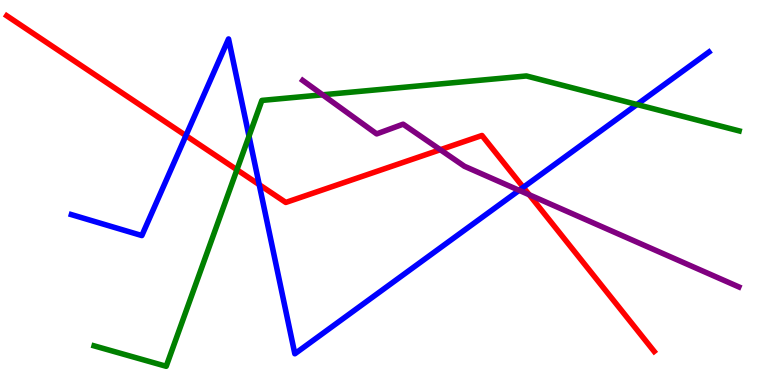[{'lines': ['blue', 'red'], 'intersections': [{'x': 2.4, 'y': 6.48}, {'x': 3.34, 'y': 5.2}, {'x': 6.75, 'y': 5.13}]}, {'lines': ['green', 'red'], 'intersections': [{'x': 3.06, 'y': 5.59}]}, {'lines': ['purple', 'red'], 'intersections': [{'x': 5.68, 'y': 6.11}, {'x': 6.83, 'y': 4.94}]}, {'lines': ['blue', 'green'], 'intersections': [{'x': 3.21, 'y': 6.46}, {'x': 8.22, 'y': 7.29}]}, {'lines': ['blue', 'purple'], 'intersections': [{'x': 6.7, 'y': 5.06}]}, {'lines': ['green', 'purple'], 'intersections': [{'x': 4.16, 'y': 7.54}]}]